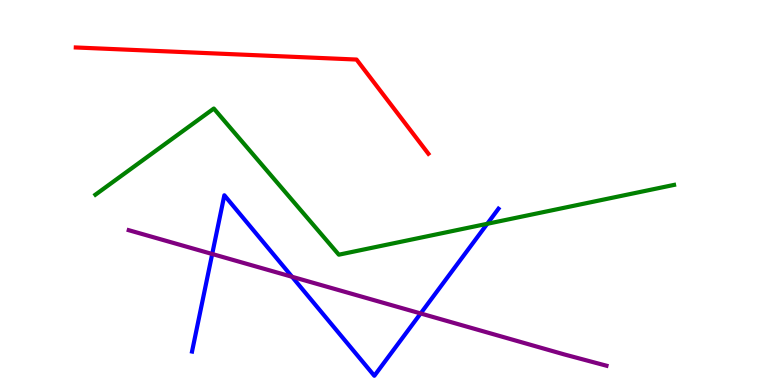[{'lines': ['blue', 'red'], 'intersections': []}, {'lines': ['green', 'red'], 'intersections': []}, {'lines': ['purple', 'red'], 'intersections': []}, {'lines': ['blue', 'green'], 'intersections': [{'x': 6.29, 'y': 4.19}]}, {'lines': ['blue', 'purple'], 'intersections': [{'x': 2.74, 'y': 3.4}, {'x': 3.77, 'y': 2.81}, {'x': 5.43, 'y': 1.86}]}, {'lines': ['green', 'purple'], 'intersections': []}]